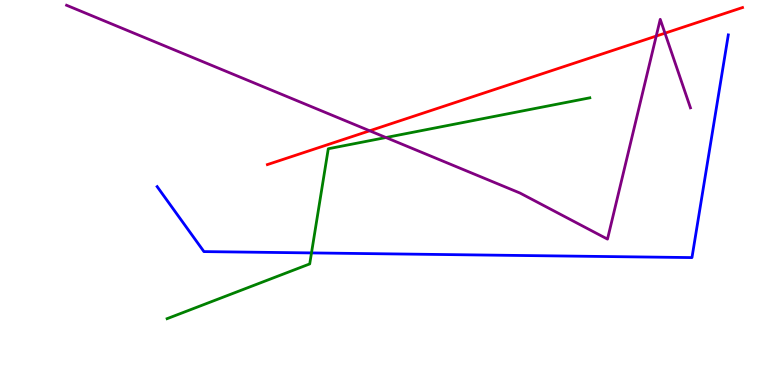[{'lines': ['blue', 'red'], 'intersections': []}, {'lines': ['green', 'red'], 'intersections': []}, {'lines': ['purple', 'red'], 'intersections': [{'x': 4.77, 'y': 6.6}, {'x': 8.47, 'y': 9.06}, {'x': 8.58, 'y': 9.14}]}, {'lines': ['blue', 'green'], 'intersections': [{'x': 4.02, 'y': 3.43}]}, {'lines': ['blue', 'purple'], 'intersections': []}, {'lines': ['green', 'purple'], 'intersections': [{'x': 4.98, 'y': 6.43}]}]